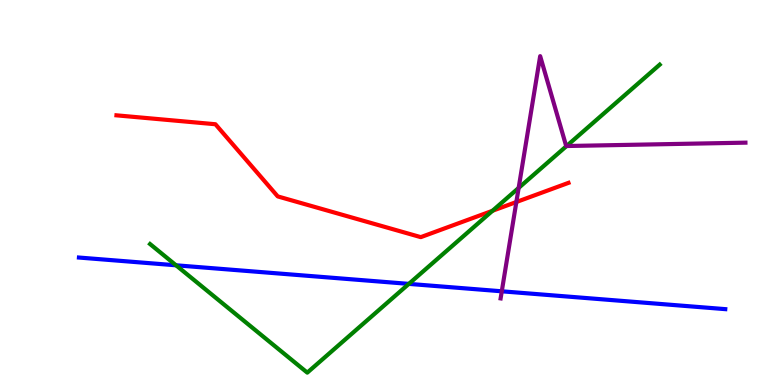[{'lines': ['blue', 'red'], 'intersections': []}, {'lines': ['green', 'red'], 'intersections': [{'x': 6.35, 'y': 4.52}]}, {'lines': ['purple', 'red'], 'intersections': [{'x': 6.66, 'y': 4.75}]}, {'lines': ['blue', 'green'], 'intersections': [{'x': 2.27, 'y': 3.11}, {'x': 5.28, 'y': 2.63}]}, {'lines': ['blue', 'purple'], 'intersections': [{'x': 6.47, 'y': 2.43}]}, {'lines': ['green', 'purple'], 'intersections': [{'x': 6.69, 'y': 5.12}, {'x': 7.31, 'y': 6.21}]}]